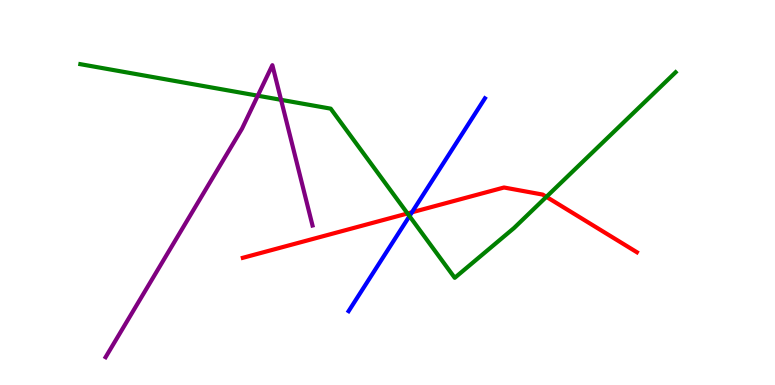[{'lines': ['blue', 'red'], 'intersections': [{'x': 5.32, 'y': 4.49}]}, {'lines': ['green', 'red'], 'intersections': [{'x': 5.26, 'y': 4.46}, {'x': 7.05, 'y': 4.89}]}, {'lines': ['purple', 'red'], 'intersections': []}, {'lines': ['blue', 'green'], 'intersections': [{'x': 5.28, 'y': 4.39}]}, {'lines': ['blue', 'purple'], 'intersections': []}, {'lines': ['green', 'purple'], 'intersections': [{'x': 3.33, 'y': 7.51}, {'x': 3.63, 'y': 7.41}]}]